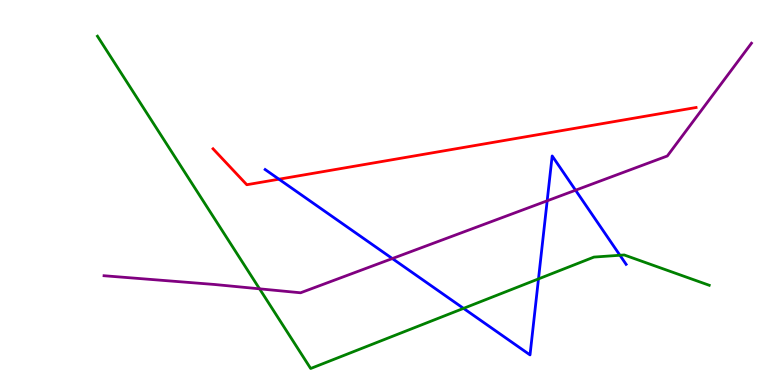[{'lines': ['blue', 'red'], 'intersections': [{'x': 3.6, 'y': 5.35}]}, {'lines': ['green', 'red'], 'intersections': []}, {'lines': ['purple', 'red'], 'intersections': []}, {'lines': ['blue', 'green'], 'intersections': [{'x': 5.98, 'y': 1.99}, {'x': 6.95, 'y': 2.76}, {'x': 8.0, 'y': 3.37}]}, {'lines': ['blue', 'purple'], 'intersections': [{'x': 5.06, 'y': 3.28}, {'x': 7.06, 'y': 4.78}, {'x': 7.43, 'y': 5.06}]}, {'lines': ['green', 'purple'], 'intersections': [{'x': 3.35, 'y': 2.5}]}]